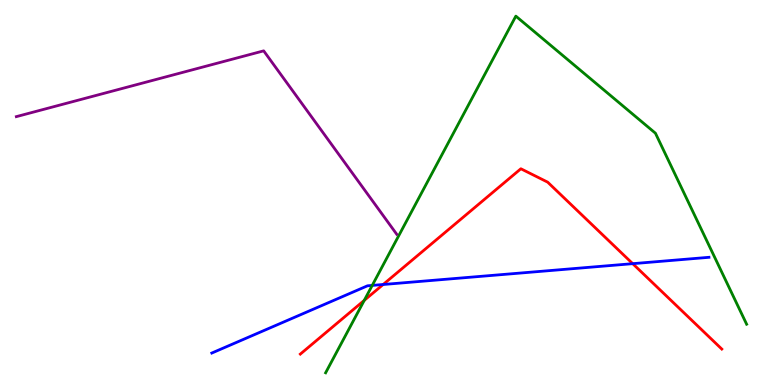[{'lines': ['blue', 'red'], 'intersections': [{'x': 4.94, 'y': 2.61}, {'x': 8.16, 'y': 3.15}]}, {'lines': ['green', 'red'], 'intersections': [{'x': 4.7, 'y': 2.2}]}, {'lines': ['purple', 'red'], 'intersections': []}, {'lines': ['blue', 'green'], 'intersections': [{'x': 4.8, 'y': 2.59}]}, {'lines': ['blue', 'purple'], 'intersections': []}, {'lines': ['green', 'purple'], 'intersections': []}]